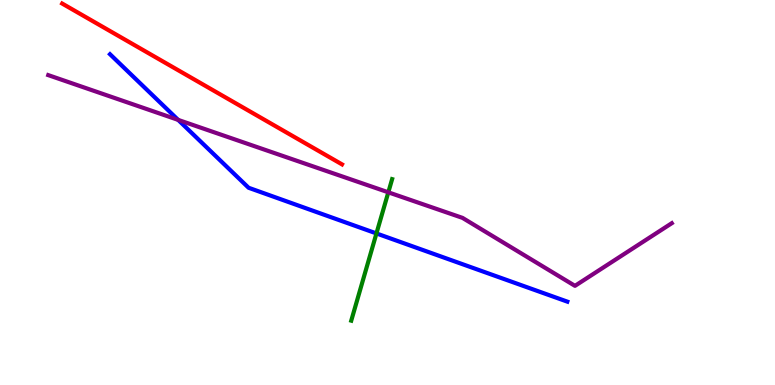[{'lines': ['blue', 'red'], 'intersections': []}, {'lines': ['green', 'red'], 'intersections': []}, {'lines': ['purple', 'red'], 'intersections': []}, {'lines': ['blue', 'green'], 'intersections': [{'x': 4.86, 'y': 3.94}]}, {'lines': ['blue', 'purple'], 'intersections': [{'x': 2.3, 'y': 6.89}]}, {'lines': ['green', 'purple'], 'intersections': [{'x': 5.01, 'y': 5.0}]}]